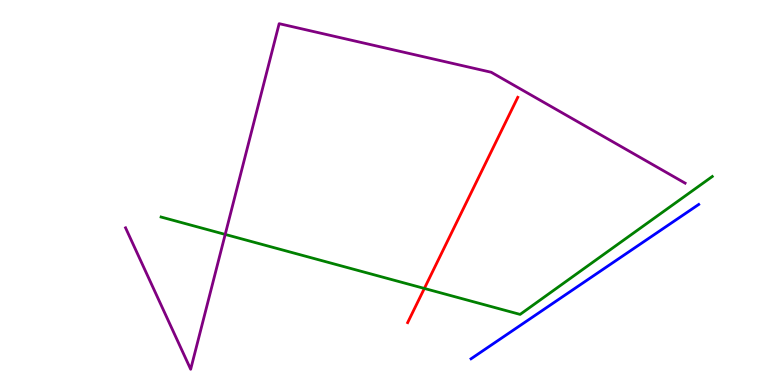[{'lines': ['blue', 'red'], 'intersections': []}, {'lines': ['green', 'red'], 'intersections': [{'x': 5.48, 'y': 2.51}]}, {'lines': ['purple', 'red'], 'intersections': []}, {'lines': ['blue', 'green'], 'intersections': []}, {'lines': ['blue', 'purple'], 'intersections': []}, {'lines': ['green', 'purple'], 'intersections': [{'x': 2.91, 'y': 3.91}]}]